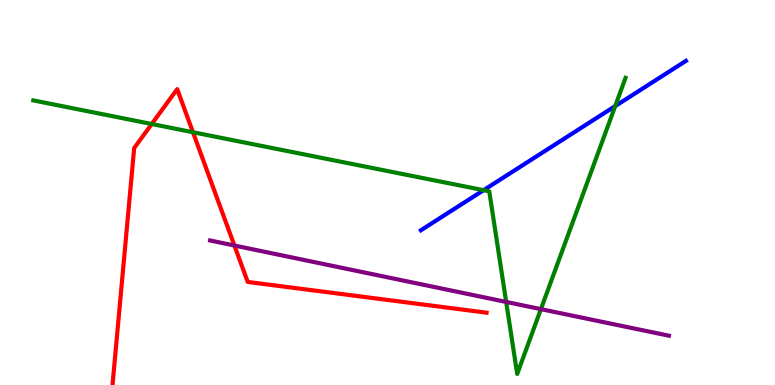[{'lines': ['blue', 'red'], 'intersections': []}, {'lines': ['green', 'red'], 'intersections': [{'x': 1.96, 'y': 6.78}, {'x': 2.49, 'y': 6.57}]}, {'lines': ['purple', 'red'], 'intersections': [{'x': 3.02, 'y': 3.62}]}, {'lines': ['blue', 'green'], 'intersections': [{'x': 6.24, 'y': 5.06}, {'x': 7.94, 'y': 7.24}]}, {'lines': ['blue', 'purple'], 'intersections': []}, {'lines': ['green', 'purple'], 'intersections': [{'x': 6.53, 'y': 2.16}, {'x': 6.98, 'y': 1.97}]}]